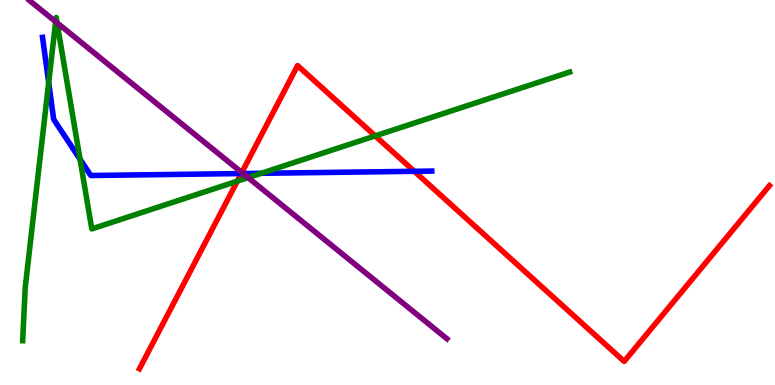[{'lines': ['blue', 'red'], 'intersections': [{'x': 3.11, 'y': 5.49}, {'x': 5.35, 'y': 5.55}]}, {'lines': ['green', 'red'], 'intersections': [{'x': 3.06, 'y': 5.29}, {'x': 4.84, 'y': 6.47}]}, {'lines': ['purple', 'red'], 'intersections': [{'x': 3.12, 'y': 5.52}]}, {'lines': ['blue', 'green'], 'intersections': [{'x': 0.628, 'y': 7.85}, {'x': 1.03, 'y': 5.86}, {'x': 3.37, 'y': 5.5}]}, {'lines': ['blue', 'purple'], 'intersections': [{'x': 3.14, 'y': 5.49}]}, {'lines': ['green', 'purple'], 'intersections': [{'x': 0.718, 'y': 9.44}, {'x': 0.736, 'y': 9.41}, {'x': 3.2, 'y': 5.39}]}]